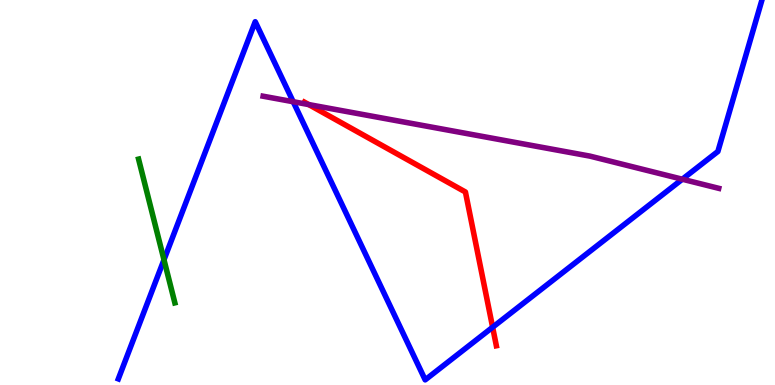[{'lines': ['blue', 'red'], 'intersections': [{'x': 6.36, 'y': 1.5}]}, {'lines': ['green', 'red'], 'intersections': []}, {'lines': ['purple', 'red'], 'intersections': [{'x': 3.98, 'y': 7.28}]}, {'lines': ['blue', 'green'], 'intersections': [{'x': 2.12, 'y': 3.25}]}, {'lines': ['blue', 'purple'], 'intersections': [{'x': 3.78, 'y': 7.36}, {'x': 8.8, 'y': 5.34}]}, {'lines': ['green', 'purple'], 'intersections': []}]